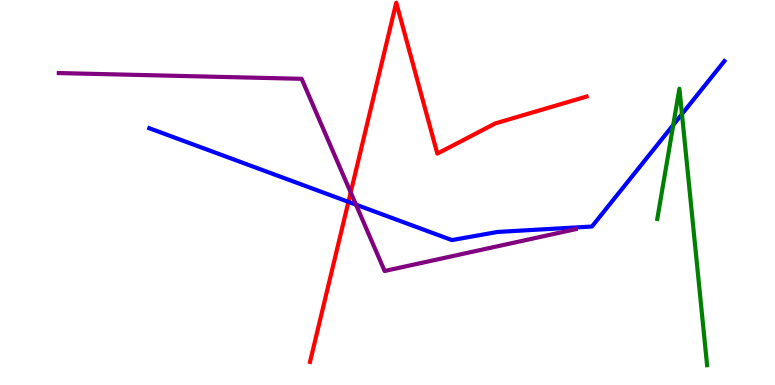[{'lines': ['blue', 'red'], 'intersections': [{'x': 4.5, 'y': 4.76}]}, {'lines': ['green', 'red'], 'intersections': []}, {'lines': ['purple', 'red'], 'intersections': [{'x': 4.53, 'y': 5.0}]}, {'lines': ['blue', 'green'], 'intersections': [{'x': 8.69, 'y': 6.75}, {'x': 8.8, 'y': 7.04}]}, {'lines': ['blue', 'purple'], 'intersections': [{'x': 4.59, 'y': 4.68}]}, {'lines': ['green', 'purple'], 'intersections': []}]